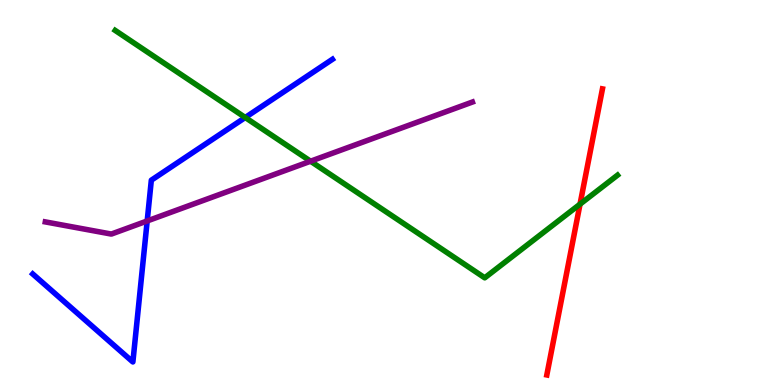[{'lines': ['blue', 'red'], 'intersections': []}, {'lines': ['green', 'red'], 'intersections': [{'x': 7.48, 'y': 4.7}]}, {'lines': ['purple', 'red'], 'intersections': []}, {'lines': ['blue', 'green'], 'intersections': [{'x': 3.16, 'y': 6.95}]}, {'lines': ['blue', 'purple'], 'intersections': [{'x': 1.9, 'y': 4.26}]}, {'lines': ['green', 'purple'], 'intersections': [{'x': 4.01, 'y': 5.81}]}]